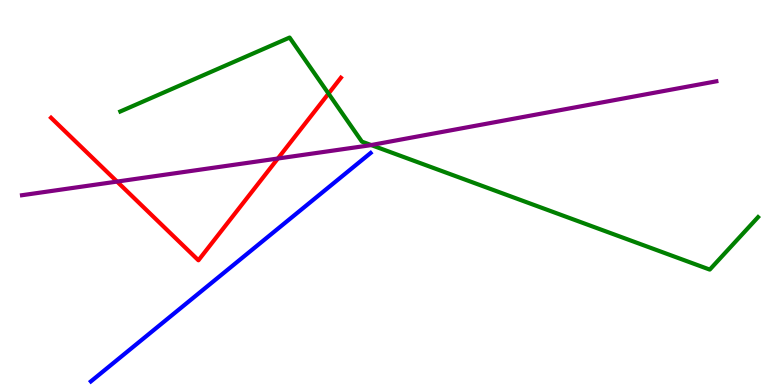[{'lines': ['blue', 'red'], 'intersections': []}, {'lines': ['green', 'red'], 'intersections': [{'x': 4.24, 'y': 7.57}]}, {'lines': ['purple', 'red'], 'intersections': [{'x': 1.51, 'y': 5.28}, {'x': 3.59, 'y': 5.88}]}, {'lines': ['blue', 'green'], 'intersections': []}, {'lines': ['blue', 'purple'], 'intersections': []}, {'lines': ['green', 'purple'], 'intersections': [{'x': 4.79, 'y': 6.23}]}]